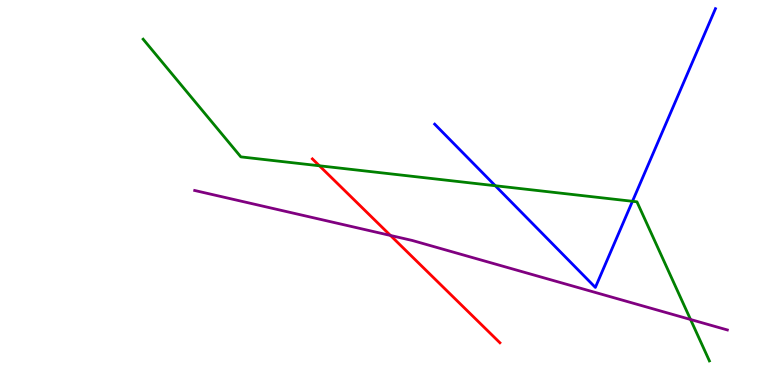[{'lines': ['blue', 'red'], 'intersections': []}, {'lines': ['green', 'red'], 'intersections': [{'x': 4.12, 'y': 5.69}]}, {'lines': ['purple', 'red'], 'intersections': [{'x': 5.04, 'y': 3.88}]}, {'lines': ['blue', 'green'], 'intersections': [{'x': 6.39, 'y': 5.18}, {'x': 8.16, 'y': 4.77}]}, {'lines': ['blue', 'purple'], 'intersections': []}, {'lines': ['green', 'purple'], 'intersections': [{'x': 8.91, 'y': 1.7}]}]